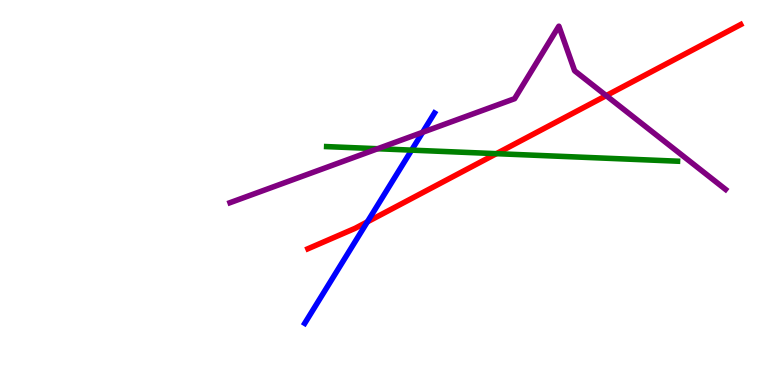[{'lines': ['blue', 'red'], 'intersections': [{'x': 4.74, 'y': 4.24}]}, {'lines': ['green', 'red'], 'intersections': [{'x': 6.41, 'y': 6.01}]}, {'lines': ['purple', 'red'], 'intersections': [{'x': 7.82, 'y': 7.52}]}, {'lines': ['blue', 'green'], 'intersections': [{'x': 5.31, 'y': 6.1}]}, {'lines': ['blue', 'purple'], 'intersections': [{'x': 5.45, 'y': 6.56}]}, {'lines': ['green', 'purple'], 'intersections': [{'x': 4.87, 'y': 6.14}]}]